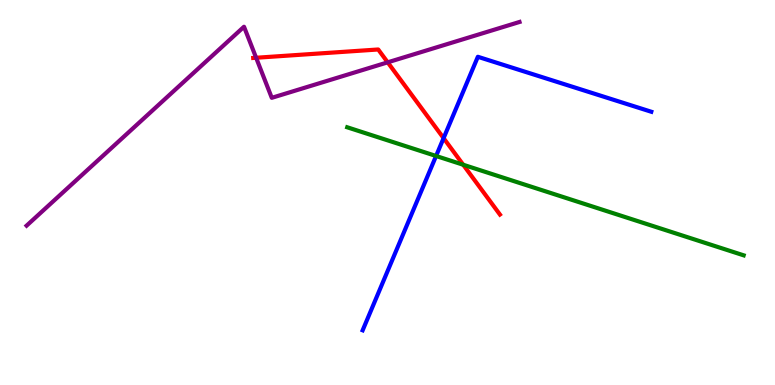[{'lines': ['blue', 'red'], 'intersections': [{'x': 5.72, 'y': 6.41}]}, {'lines': ['green', 'red'], 'intersections': [{'x': 5.98, 'y': 5.72}]}, {'lines': ['purple', 'red'], 'intersections': [{'x': 3.3, 'y': 8.5}, {'x': 5.0, 'y': 8.38}]}, {'lines': ['blue', 'green'], 'intersections': [{'x': 5.63, 'y': 5.95}]}, {'lines': ['blue', 'purple'], 'intersections': []}, {'lines': ['green', 'purple'], 'intersections': []}]